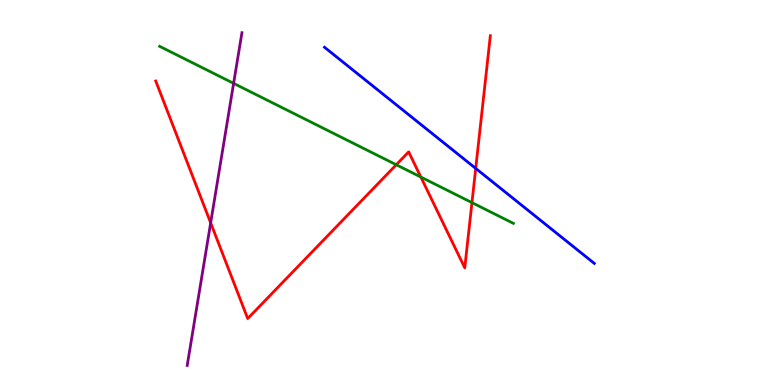[{'lines': ['blue', 'red'], 'intersections': [{'x': 6.14, 'y': 5.63}]}, {'lines': ['green', 'red'], 'intersections': [{'x': 5.11, 'y': 5.72}, {'x': 5.43, 'y': 5.4}, {'x': 6.09, 'y': 4.74}]}, {'lines': ['purple', 'red'], 'intersections': [{'x': 2.72, 'y': 4.21}]}, {'lines': ['blue', 'green'], 'intersections': []}, {'lines': ['blue', 'purple'], 'intersections': []}, {'lines': ['green', 'purple'], 'intersections': [{'x': 3.01, 'y': 7.84}]}]